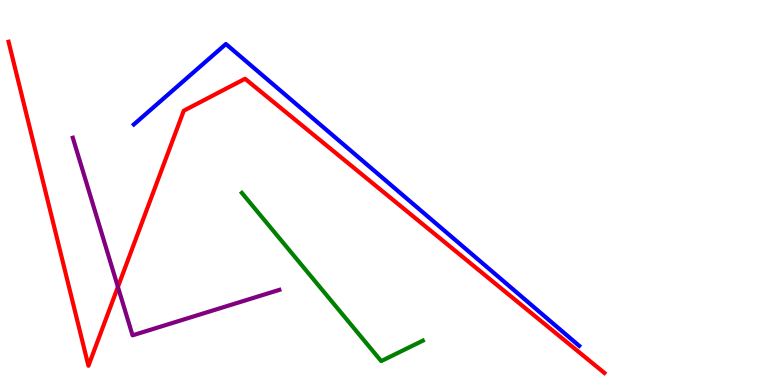[{'lines': ['blue', 'red'], 'intersections': []}, {'lines': ['green', 'red'], 'intersections': []}, {'lines': ['purple', 'red'], 'intersections': [{'x': 1.52, 'y': 2.55}]}, {'lines': ['blue', 'green'], 'intersections': []}, {'lines': ['blue', 'purple'], 'intersections': []}, {'lines': ['green', 'purple'], 'intersections': []}]